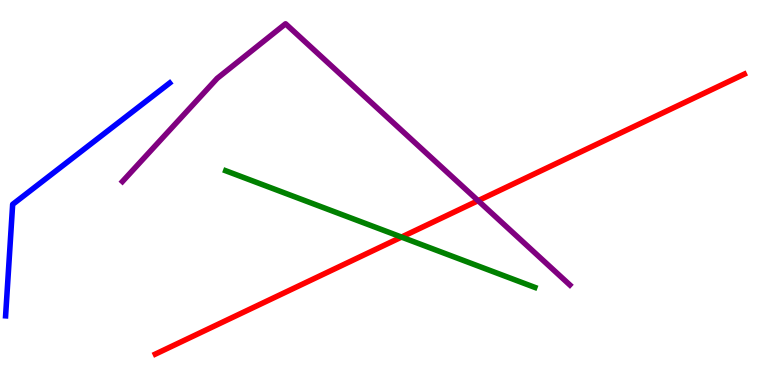[{'lines': ['blue', 'red'], 'intersections': []}, {'lines': ['green', 'red'], 'intersections': [{'x': 5.18, 'y': 3.84}]}, {'lines': ['purple', 'red'], 'intersections': [{'x': 6.17, 'y': 4.79}]}, {'lines': ['blue', 'green'], 'intersections': []}, {'lines': ['blue', 'purple'], 'intersections': []}, {'lines': ['green', 'purple'], 'intersections': []}]